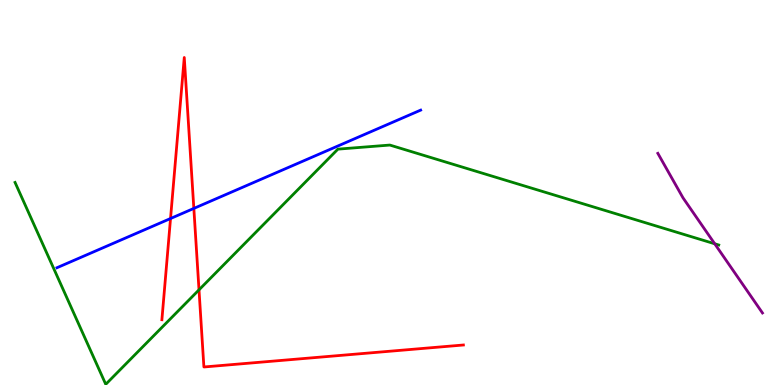[{'lines': ['blue', 'red'], 'intersections': [{'x': 2.2, 'y': 4.32}, {'x': 2.5, 'y': 4.59}]}, {'lines': ['green', 'red'], 'intersections': [{'x': 2.57, 'y': 2.47}]}, {'lines': ['purple', 'red'], 'intersections': []}, {'lines': ['blue', 'green'], 'intersections': []}, {'lines': ['blue', 'purple'], 'intersections': []}, {'lines': ['green', 'purple'], 'intersections': [{'x': 9.22, 'y': 3.67}]}]